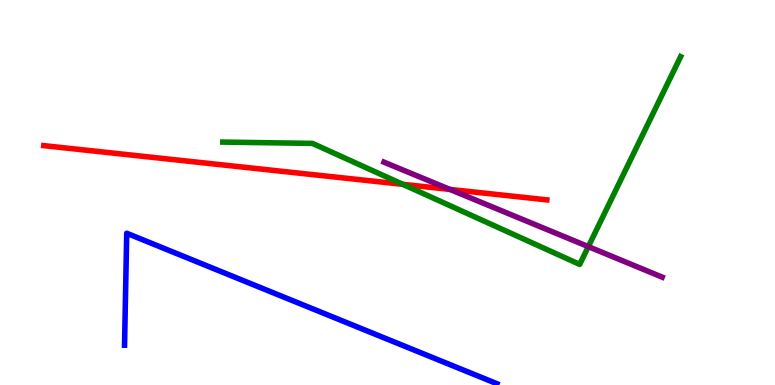[{'lines': ['blue', 'red'], 'intersections': []}, {'lines': ['green', 'red'], 'intersections': [{'x': 5.2, 'y': 5.21}]}, {'lines': ['purple', 'red'], 'intersections': [{'x': 5.81, 'y': 5.08}]}, {'lines': ['blue', 'green'], 'intersections': []}, {'lines': ['blue', 'purple'], 'intersections': []}, {'lines': ['green', 'purple'], 'intersections': [{'x': 7.59, 'y': 3.59}]}]